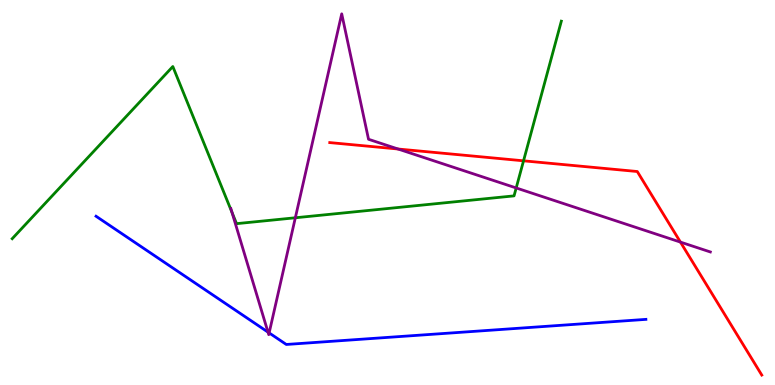[{'lines': ['blue', 'red'], 'intersections': []}, {'lines': ['green', 'red'], 'intersections': [{'x': 6.76, 'y': 5.82}]}, {'lines': ['purple', 'red'], 'intersections': [{'x': 5.14, 'y': 6.13}, {'x': 8.78, 'y': 3.71}]}, {'lines': ['blue', 'green'], 'intersections': []}, {'lines': ['blue', 'purple'], 'intersections': [{'x': 3.46, 'y': 1.37}, {'x': 3.47, 'y': 1.35}]}, {'lines': ['green', 'purple'], 'intersections': [{'x': 2.99, 'y': 4.48}, {'x': 3.81, 'y': 4.34}, {'x': 6.66, 'y': 5.12}]}]